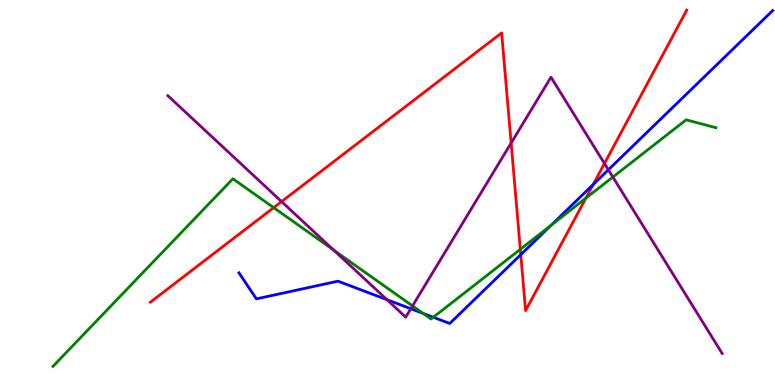[{'lines': ['blue', 'red'], 'intersections': [{'x': 6.72, 'y': 3.39}, {'x': 7.65, 'y': 5.21}]}, {'lines': ['green', 'red'], 'intersections': [{'x': 3.53, 'y': 4.61}, {'x': 6.71, 'y': 3.52}, {'x': 7.56, 'y': 4.86}]}, {'lines': ['purple', 'red'], 'intersections': [{'x': 3.63, 'y': 4.76}, {'x': 6.6, 'y': 6.29}, {'x': 7.8, 'y': 5.75}]}, {'lines': ['blue', 'green'], 'intersections': [{'x': 5.46, 'y': 1.86}, {'x': 5.59, 'y': 1.76}, {'x': 7.11, 'y': 4.15}]}, {'lines': ['blue', 'purple'], 'intersections': [{'x': 4.99, 'y': 2.22}, {'x': 5.3, 'y': 1.98}, {'x': 7.85, 'y': 5.59}]}, {'lines': ['green', 'purple'], 'intersections': [{'x': 4.31, 'y': 3.5}, {'x': 5.32, 'y': 2.05}, {'x': 7.91, 'y': 5.4}]}]